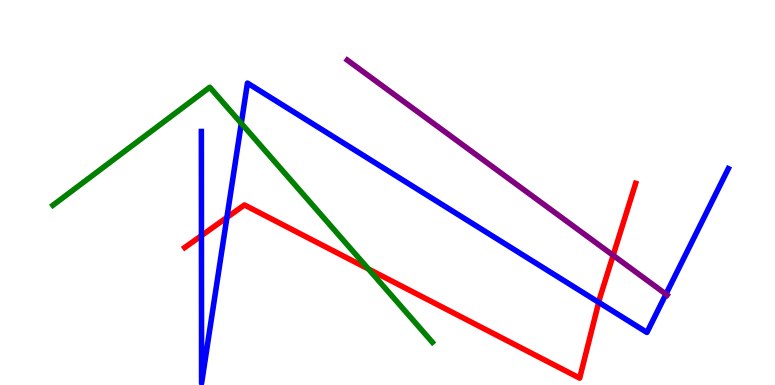[{'lines': ['blue', 'red'], 'intersections': [{'x': 2.6, 'y': 3.88}, {'x': 2.93, 'y': 4.35}, {'x': 7.73, 'y': 2.15}]}, {'lines': ['green', 'red'], 'intersections': [{'x': 4.75, 'y': 3.01}]}, {'lines': ['purple', 'red'], 'intersections': [{'x': 7.91, 'y': 3.37}]}, {'lines': ['blue', 'green'], 'intersections': [{'x': 3.11, 'y': 6.8}]}, {'lines': ['blue', 'purple'], 'intersections': [{'x': 8.59, 'y': 2.36}]}, {'lines': ['green', 'purple'], 'intersections': []}]